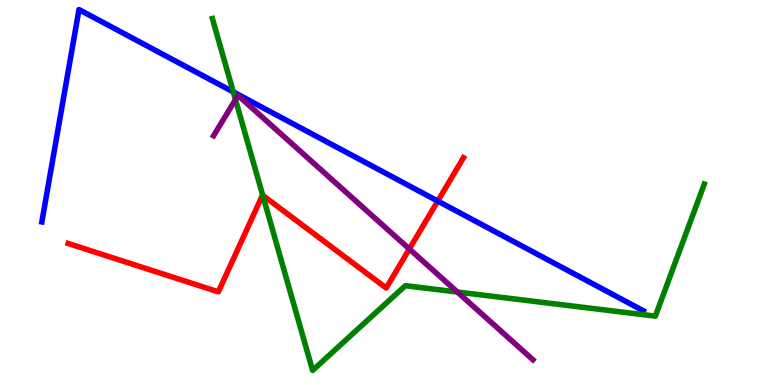[{'lines': ['blue', 'red'], 'intersections': [{'x': 5.65, 'y': 4.78}]}, {'lines': ['green', 'red'], 'intersections': [{'x': 3.39, 'y': 4.93}]}, {'lines': ['purple', 'red'], 'intersections': [{'x': 5.28, 'y': 3.53}]}, {'lines': ['blue', 'green'], 'intersections': [{'x': 3.01, 'y': 7.61}]}, {'lines': ['blue', 'purple'], 'intersections': []}, {'lines': ['green', 'purple'], 'intersections': [{'x': 3.04, 'y': 7.41}, {'x': 5.9, 'y': 2.41}]}]